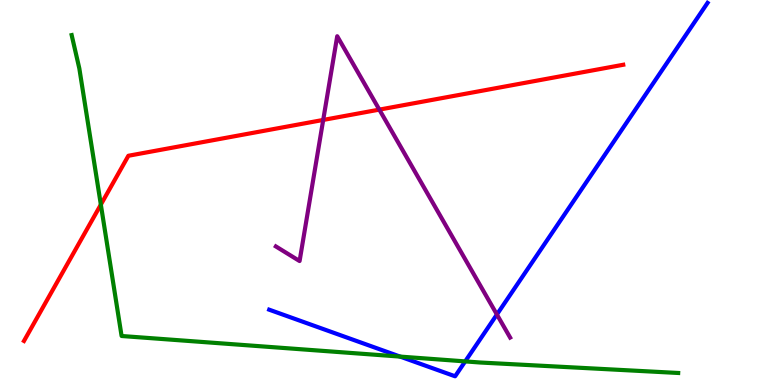[{'lines': ['blue', 'red'], 'intersections': []}, {'lines': ['green', 'red'], 'intersections': [{'x': 1.3, 'y': 4.69}]}, {'lines': ['purple', 'red'], 'intersections': [{'x': 4.17, 'y': 6.88}, {'x': 4.89, 'y': 7.15}]}, {'lines': ['blue', 'green'], 'intersections': [{'x': 5.16, 'y': 0.738}, {'x': 6.0, 'y': 0.613}]}, {'lines': ['blue', 'purple'], 'intersections': [{'x': 6.41, 'y': 1.83}]}, {'lines': ['green', 'purple'], 'intersections': []}]